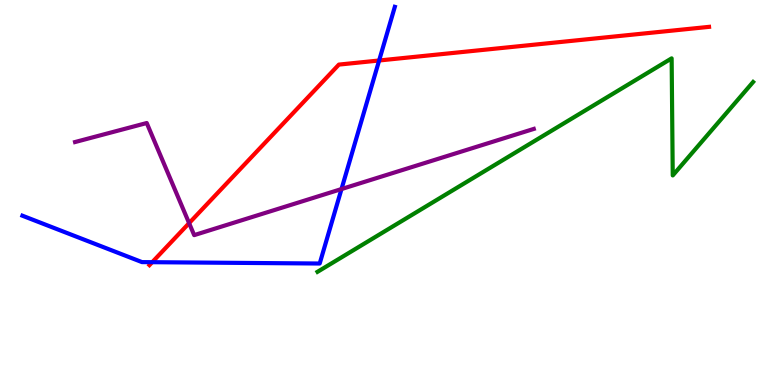[{'lines': ['blue', 'red'], 'intersections': [{'x': 1.96, 'y': 3.19}, {'x': 4.89, 'y': 8.43}]}, {'lines': ['green', 'red'], 'intersections': []}, {'lines': ['purple', 'red'], 'intersections': [{'x': 2.44, 'y': 4.2}]}, {'lines': ['blue', 'green'], 'intersections': []}, {'lines': ['blue', 'purple'], 'intersections': [{'x': 4.41, 'y': 5.09}]}, {'lines': ['green', 'purple'], 'intersections': []}]